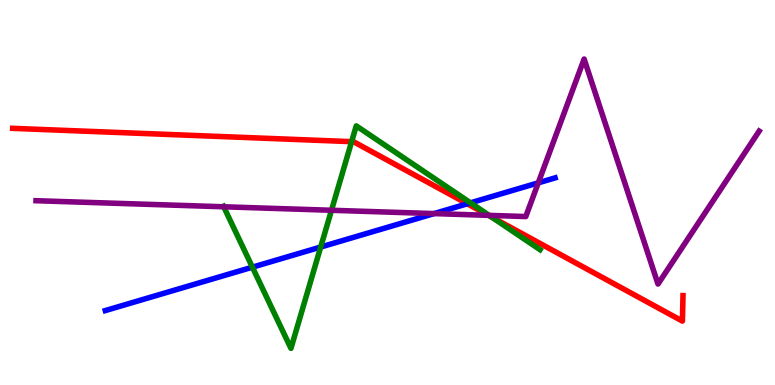[{'lines': ['blue', 'red'], 'intersections': [{'x': 6.03, 'y': 4.71}]}, {'lines': ['green', 'red'], 'intersections': [{'x': 4.54, 'y': 6.32}, {'x': 6.34, 'y': 4.37}]}, {'lines': ['purple', 'red'], 'intersections': [{'x': 6.3, 'y': 4.41}]}, {'lines': ['blue', 'green'], 'intersections': [{'x': 3.26, 'y': 3.06}, {'x': 4.14, 'y': 3.58}, {'x': 6.07, 'y': 4.73}]}, {'lines': ['blue', 'purple'], 'intersections': [{'x': 5.6, 'y': 4.45}, {'x': 6.95, 'y': 5.25}]}, {'lines': ['green', 'purple'], 'intersections': [{'x': 2.89, 'y': 4.63}, {'x': 4.28, 'y': 4.54}, {'x': 6.31, 'y': 4.41}]}]